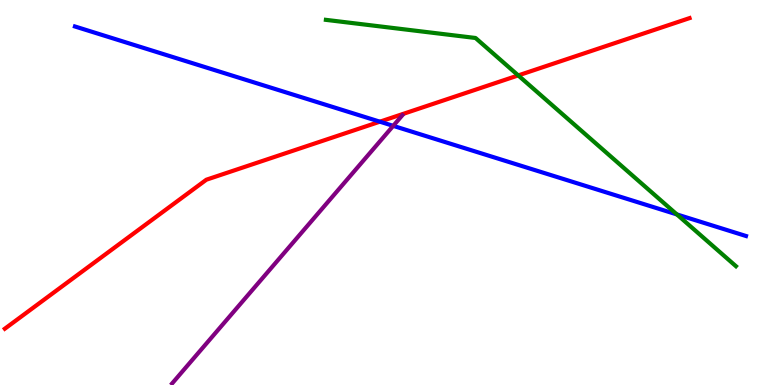[{'lines': ['blue', 'red'], 'intersections': [{'x': 4.9, 'y': 6.84}]}, {'lines': ['green', 'red'], 'intersections': [{'x': 6.69, 'y': 8.04}]}, {'lines': ['purple', 'red'], 'intersections': []}, {'lines': ['blue', 'green'], 'intersections': [{'x': 8.73, 'y': 4.43}]}, {'lines': ['blue', 'purple'], 'intersections': [{'x': 5.07, 'y': 6.73}]}, {'lines': ['green', 'purple'], 'intersections': []}]